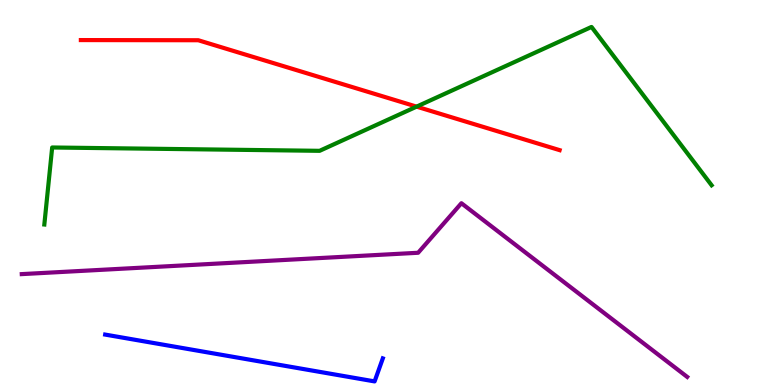[{'lines': ['blue', 'red'], 'intersections': []}, {'lines': ['green', 'red'], 'intersections': [{'x': 5.38, 'y': 7.23}]}, {'lines': ['purple', 'red'], 'intersections': []}, {'lines': ['blue', 'green'], 'intersections': []}, {'lines': ['blue', 'purple'], 'intersections': []}, {'lines': ['green', 'purple'], 'intersections': []}]